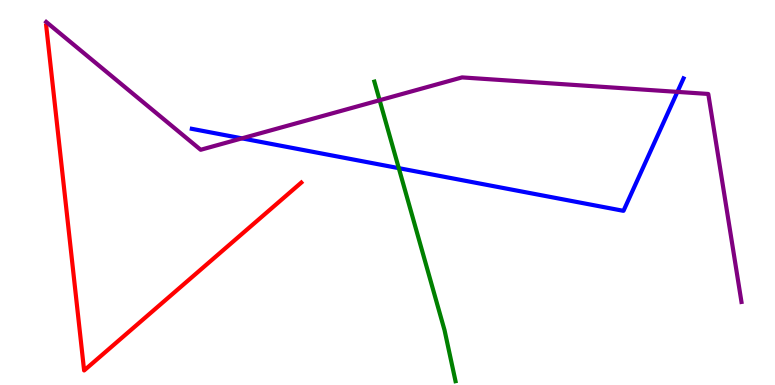[{'lines': ['blue', 'red'], 'intersections': []}, {'lines': ['green', 'red'], 'intersections': []}, {'lines': ['purple', 'red'], 'intersections': []}, {'lines': ['blue', 'green'], 'intersections': [{'x': 5.15, 'y': 5.63}]}, {'lines': ['blue', 'purple'], 'intersections': [{'x': 3.12, 'y': 6.41}, {'x': 8.74, 'y': 7.61}]}, {'lines': ['green', 'purple'], 'intersections': [{'x': 4.9, 'y': 7.4}]}]